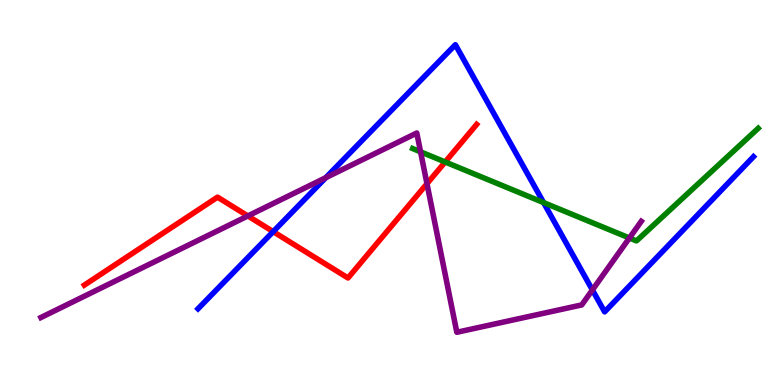[{'lines': ['blue', 'red'], 'intersections': [{'x': 3.52, 'y': 3.98}]}, {'lines': ['green', 'red'], 'intersections': [{'x': 5.74, 'y': 5.79}]}, {'lines': ['purple', 'red'], 'intersections': [{'x': 3.2, 'y': 4.39}, {'x': 5.51, 'y': 5.23}]}, {'lines': ['blue', 'green'], 'intersections': [{'x': 7.01, 'y': 4.74}]}, {'lines': ['blue', 'purple'], 'intersections': [{'x': 4.2, 'y': 5.38}, {'x': 7.64, 'y': 2.47}]}, {'lines': ['green', 'purple'], 'intersections': [{'x': 5.43, 'y': 6.06}, {'x': 8.12, 'y': 3.82}]}]